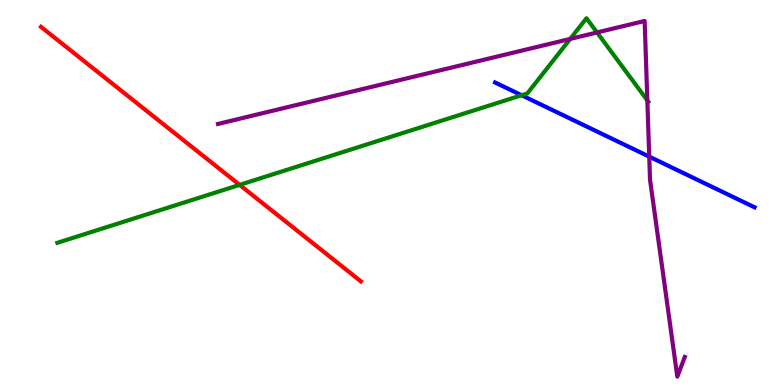[{'lines': ['blue', 'red'], 'intersections': []}, {'lines': ['green', 'red'], 'intersections': [{'x': 3.09, 'y': 5.2}]}, {'lines': ['purple', 'red'], 'intersections': []}, {'lines': ['blue', 'green'], 'intersections': [{'x': 6.73, 'y': 7.53}]}, {'lines': ['blue', 'purple'], 'intersections': [{'x': 8.38, 'y': 5.93}]}, {'lines': ['green', 'purple'], 'intersections': [{'x': 7.36, 'y': 8.99}, {'x': 7.7, 'y': 9.16}, {'x': 8.35, 'y': 7.39}]}]